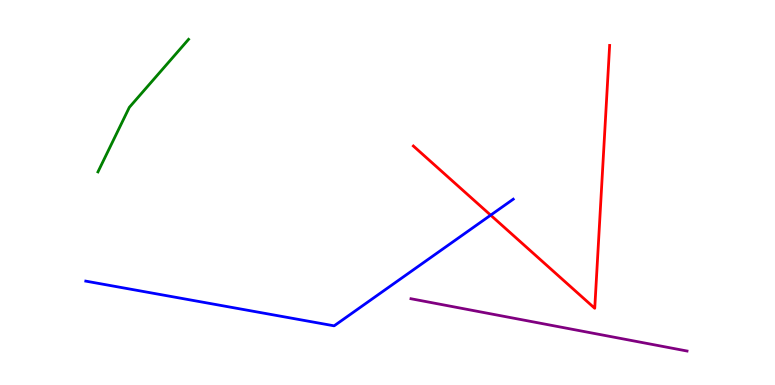[{'lines': ['blue', 'red'], 'intersections': [{'x': 6.33, 'y': 4.41}]}, {'lines': ['green', 'red'], 'intersections': []}, {'lines': ['purple', 'red'], 'intersections': []}, {'lines': ['blue', 'green'], 'intersections': []}, {'lines': ['blue', 'purple'], 'intersections': []}, {'lines': ['green', 'purple'], 'intersections': []}]